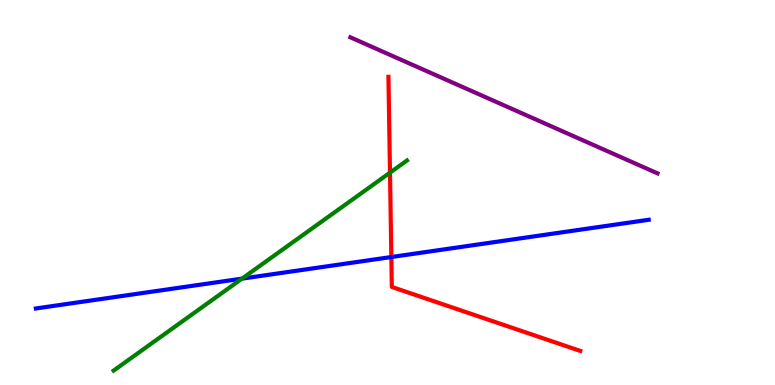[{'lines': ['blue', 'red'], 'intersections': [{'x': 5.05, 'y': 3.32}]}, {'lines': ['green', 'red'], 'intersections': [{'x': 5.03, 'y': 5.52}]}, {'lines': ['purple', 'red'], 'intersections': []}, {'lines': ['blue', 'green'], 'intersections': [{'x': 3.12, 'y': 2.76}]}, {'lines': ['blue', 'purple'], 'intersections': []}, {'lines': ['green', 'purple'], 'intersections': []}]